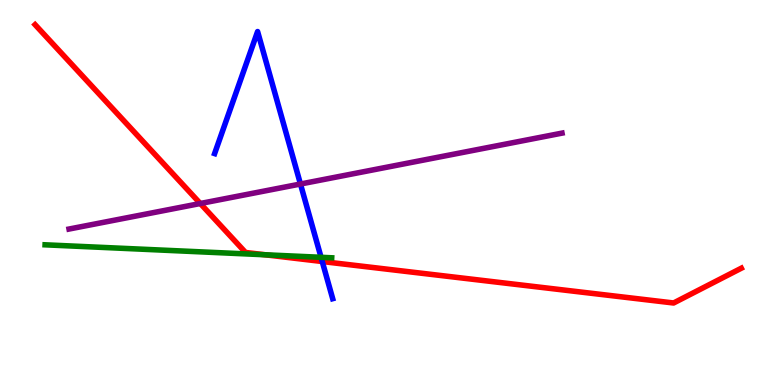[{'lines': ['blue', 'red'], 'intersections': [{'x': 4.16, 'y': 3.21}]}, {'lines': ['green', 'red'], 'intersections': [{'x': 3.42, 'y': 3.38}]}, {'lines': ['purple', 'red'], 'intersections': [{'x': 2.58, 'y': 4.71}]}, {'lines': ['blue', 'green'], 'intersections': [{'x': 4.14, 'y': 3.32}]}, {'lines': ['blue', 'purple'], 'intersections': [{'x': 3.88, 'y': 5.22}]}, {'lines': ['green', 'purple'], 'intersections': []}]